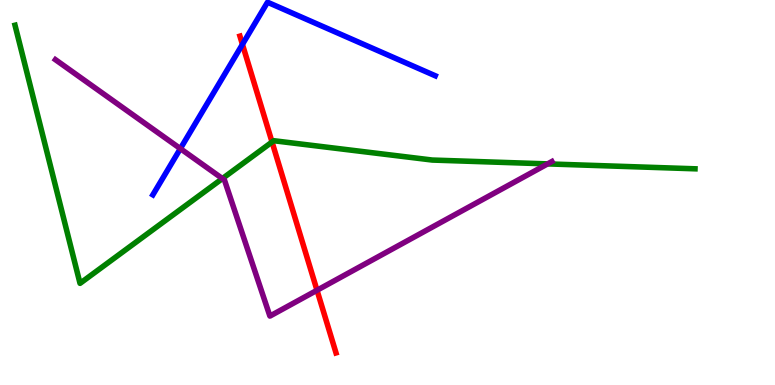[{'lines': ['blue', 'red'], 'intersections': [{'x': 3.13, 'y': 8.85}]}, {'lines': ['green', 'red'], 'intersections': [{'x': 3.51, 'y': 6.31}]}, {'lines': ['purple', 'red'], 'intersections': [{'x': 4.09, 'y': 2.46}]}, {'lines': ['blue', 'green'], 'intersections': []}, {'lines': ['blue', 'purple'], 'intersections': [{'x': 2.33, 'y': 6.14}]}, {'lines': ['green', 'purple'], 'intersections': [{'x': 2.87, 'y': 5.36}, {'x': 7.07, 'y': 5.74}]}]